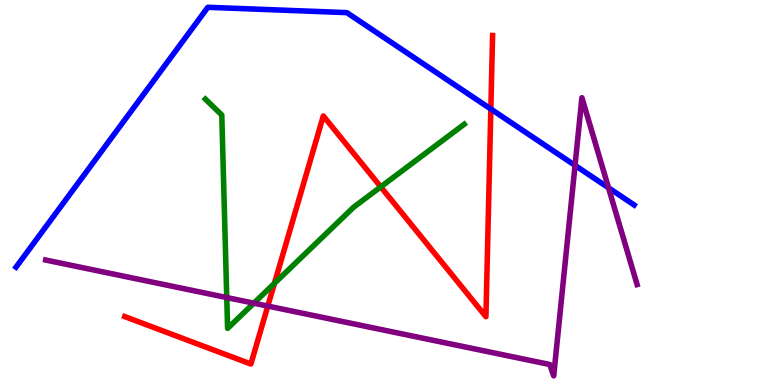[{'lines': ['blue', 'red'], 'intersections': [{'x': 6.33, 'y': 7.17}]}, {'lines': ['green', 'red'], 'intersections': [{'x': 3.54, 'y': 2.64}, {'x': 4.91, 'y': 5.15}]}, {'lines': ['purple', 'red'], 'intersections': [{'x': 3.46, 'y': 2.05}]}, {'lines': ['blue', 'green'], 'intersections': []}, {'lines': ['blue', 'purple'], 'intersections': [{'x': 7.42, 'y': 5.7}, {'x': 7.85, 'y': 5.12}]}, {'lines': ['green', 'purple'], 'intersections': [{'x': 2.93, 'y': 2.27}, {'x': 3.28, 'y': 2.13}]}]